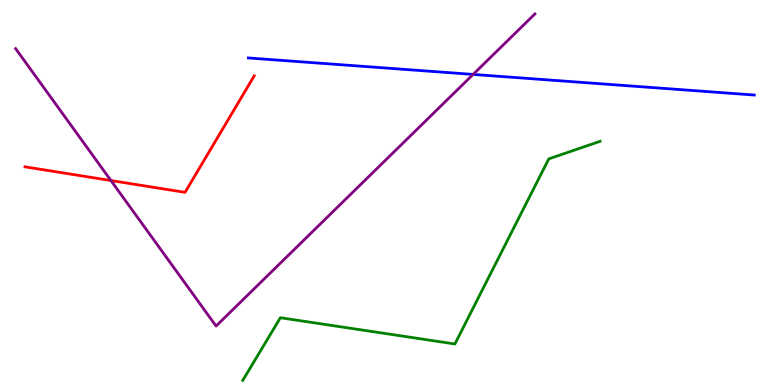[{'lines': ['blue', 'red'], 'intersections': []}, {'lines': ['green', 'red'], 'intersections': []}, {'lines': ['purple', 'red'], 'intersections': [{'x': 1.43, 'y': 5.31}]}, {'lines': ['blue', 'green'], 'intersections': []}, {'lines': ['blue', 'purple'], 'intersections': [{'x': 6.1, 'y': 8.07}]}, {'lines': ['green', 'purple'], 'intersections': []}]